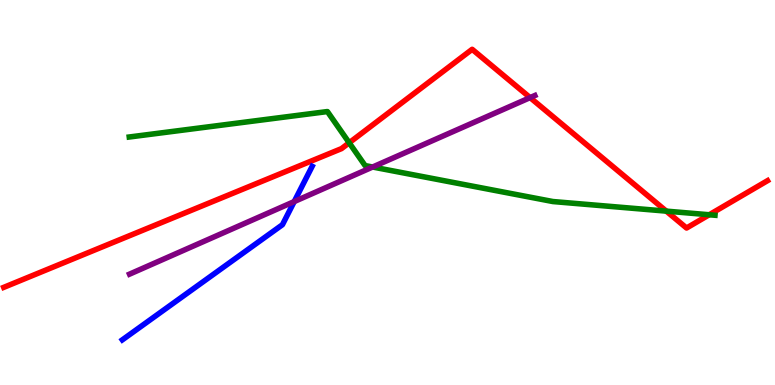[{'lines': ['blue', 'red'], 'intersections': []}, {'lines': ['green', 'red'], 'intersections': [{'x': 4.51, 'y': 6.29}, {'x': 8.6, 'y': 4.52}, {'x': 9.15, 'y': 4.42}]}, {'lines': ['purple', 'red'], 'intersections': [{'x': 6.84, 'y': 7.46}]}, {'lines': ['blue', 'green'], 'intersections': []}, {'lines': ['blue', 'purple'], 'intersections': [{'x': 3.8, 'y': 4.76}]}, {'lines': ['green', 'purple'], 'intersections': [{'x': 4.81, 'y': 5.66}]}]